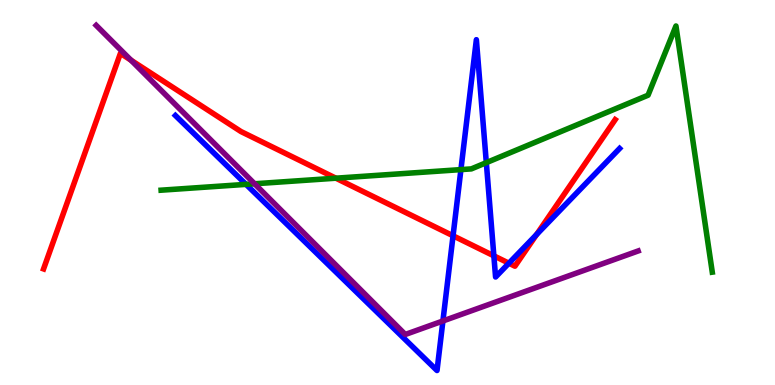[{'lines': ['blue', 'red'], 'intersections': [{'x': 5.85, 'y': 3.88}, {'x': 6.37, 'y': 3.35}, {'x': 6.57, 'y': 3.16}, {'x': 6.92, 'y': 3.91}]}, {'lines': ['green', 'red'], 'intersections': [{'x': 4.33, 'y': 5.37}]}, {'lines': ['purple', 'red'], 'intersections': [{'x': 1.69, 'y': 8.44}]}, {'lines': ['blue', 'green'], 'intersections': [{'x': 3.17, 'y': 5.21}, {'x': 5.95, 'y': 5.59}, {'x': 6.28, 'y': 5.78}]}, {'lines': ['blue', 'purple'], 'intersections': [{'x': 5.72, 'y': 1.66}]}, {'lines': ['green', 'purple'], 'intersections': [{'x': 3.28, 'y': 5.23}]}]